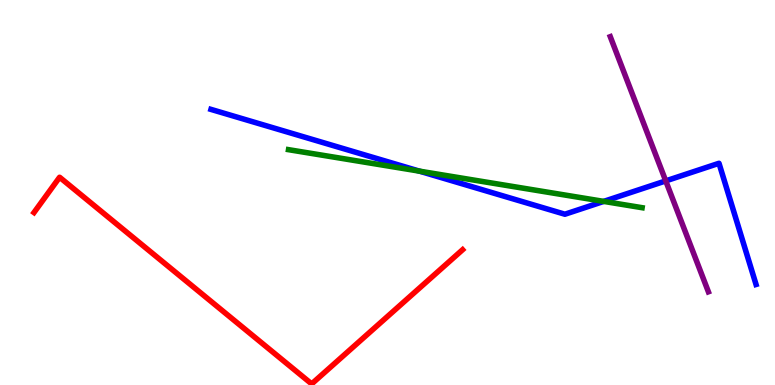[{'lines': ['blue', 'red'], 'intersections': []}, {'lines': ['green', 'red'], 'intersections': []}, {'lines': ['purple', 'red'], 'intersections': []}, {'lines': ['blue', 'green'], 'intersections': [{'x': 5.41, 'y': 5.55}, {'x': 7.79, 'y': 4.77}]}, {'lines': ['blue', 'purple'], 'intersections': [{'x': 8.59, 'y': 5.3}]}, {'lines': ['green', 'purple'], 'intersections': []}]